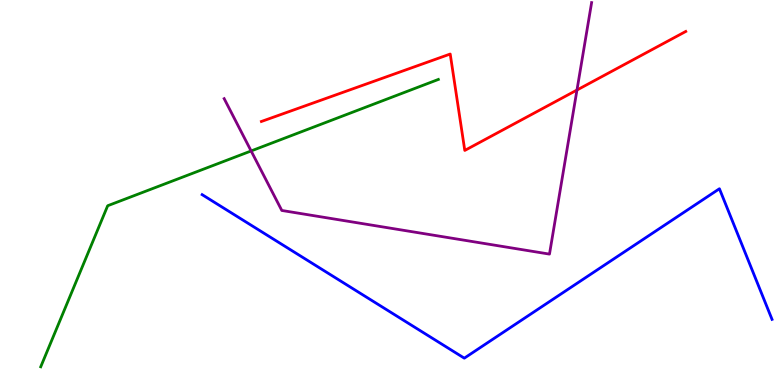[{'lines': ['blue', 'red'], 'intersections': []}, {'lines': ['green', 'red'], 'intersections': []}, {'lines': ['purple', 'red'], 'intersections': [{'x': 7.44, 'y': 7.66}]}, {'lines': ['blue', 'green'], 'intersections': []}, {'lines': ['blue', 'purple'], 'intersections': []}, {'lines': ['green', 'purple'], 'intersections': [{'x': 3.24, 'y': 6.08}]}]